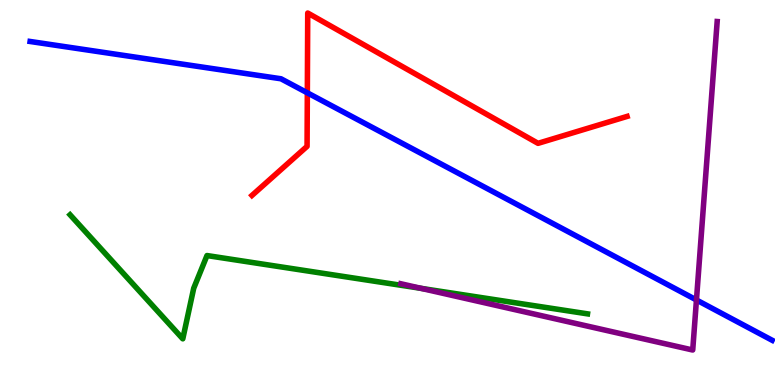[{'lines': ['blue', 'red'], 'intersections': [{'x': 3.97, 'y': 7.59}]}, {'lines': ['green', 'red'], 'intersections': []}, {'lines': ['purple', 'red'], 'intersections': []}, {'lines': ['blue', 'green'], 'intersections': []}, {'lines': ['blue', 'purple'], 'intersections': [{'x': 8.99, 'y': 2.21}]}, {'lines': ['green', 'purple'], 'intersections': [{'x': 5.43, 'y': 2.51}]}]